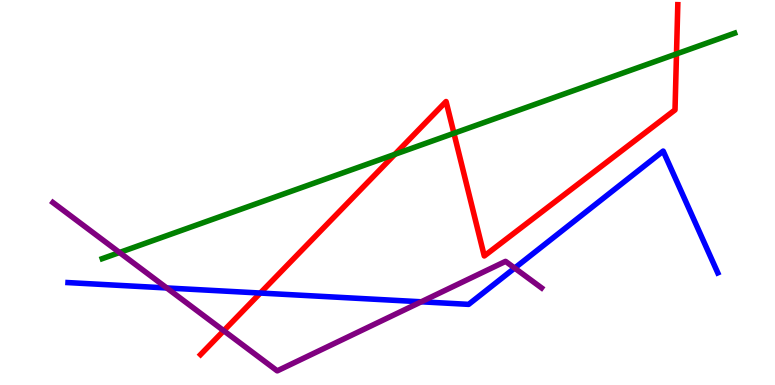[{'lines': ['blue', 'red'], 'intersections': [{'x': 3.36, 'y': 2.39}]}, {'lines': ['green', 'red'], 'intersections': [{'x': 5.09, 'y': 5.99}, {'x': 5.86, 'y': 6.54}, {'x': 8.73, 'y': 8.6}]}, {'lines': ['purple', 'red'], 'intersections': [{'x': 2.89, 'y': 1.41}]}, {'lines': ['blue', 'green'], 'intersections': []}, {'lines': ['blue', 'purple'], 'intersections': [{'x': 2.15, 'y': 2.52}, {'x': 5.44, 'y': 2.16}, {'x': 6.64, 'y': 3.04}]}, {'lines': ['green', 'purple'], 'intersections': [{'x': 1.54, 'y': 3.44}]}]